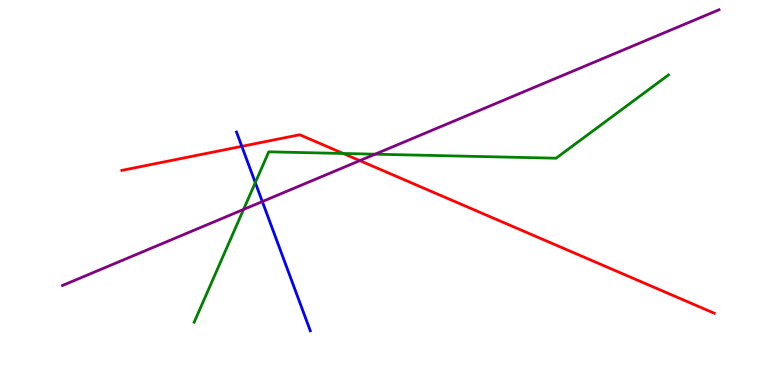[{'lines': ['blue', 'red'], 'intersections': [{'x': 3.12, 'y': 6.2}]}, {'lines': ['green', 'red'], 'intersections': [{'x': 4.43, 'y': 6.01}]}, {'lines': ['purple', 'red'], 'intersections': [{'x': 4.64, 'y': 5.83}]}, {'lines': ['blue', 'green'], 'intersections': [{'x': 3.29, 'y': 5.26}]}, {'lines': ['blue', 'purple'], 'intersections': [{'x': 3.38, 'y': 4.76}]}, {'lines': ['green', 'purple'], 'intersections': [{'x': 3.14, 'y': 4.56}, {'x': 4.84, 'y': 6.0}]}]